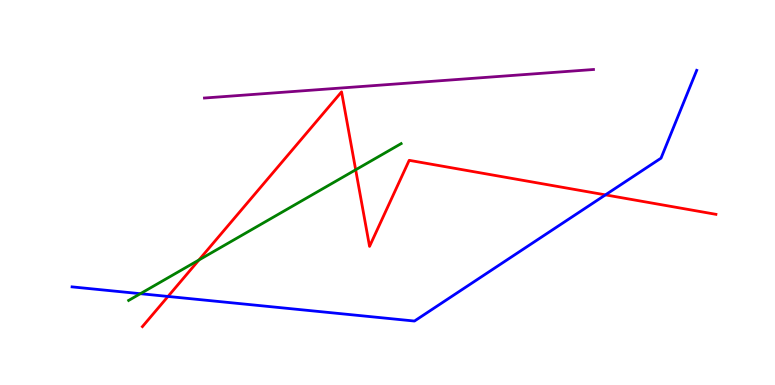[{'lines': ['blue', 'red'], 'intersections': [{'x': 2.17, 'y': 2.3}, {'x': 7.81, 'y': 4.94}]}, {'lines': ['green', 'red'], 'intersections': [{'x': 2.57, 'y': 3.25}, {'x': 4.59, 'y': 5.59}]}, {'lines': ['purple', 'red'], 'intersections': []}, {'lines': ['blue', 'green'], 'intersections': [{'x': 1.81, 'y': 2.37}]}, {'lines': ['blue', 'purple'], 'intersections': []}, {'lines': ['green', 'purple'], 'intersections': []}]